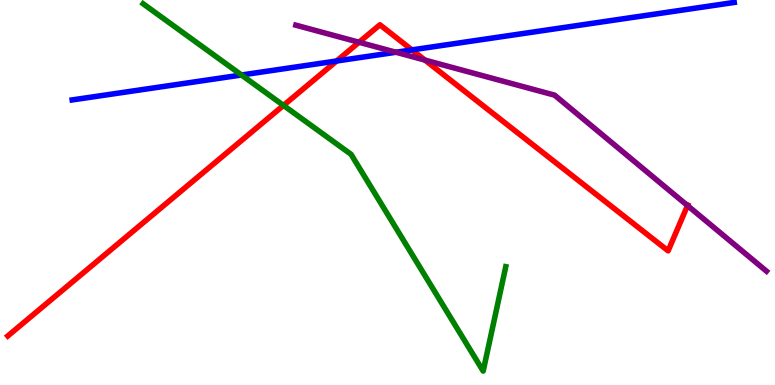[{'lines': ['blue', 'red'], 'intersections': [{'x': 4.34, 'y': 8.42}, {'x': 5.32, 'y': 8.7}]}, {'lines': ['green', 'red'], 'intersections': [{'x': 3.66, 'y': 7.26}]}, {'lines': ['purple', 'red'], 'intersections': [{'x': 4.63, 'y': 8.9}, {'x': 5.48, 'y': 8.44}, {'x': 8.87, 'y': 4.66}]}, {'lines': ['blue', 'green'], 'intersections': [{'x': 3.12, 'y': 8.05}]}, {'lines': ['blue', 'purple'], 'intersections': [{'x': 5.11, 'y': 8.64}]}, {'lines': ['green', 'purple'], 'intersections': []}]